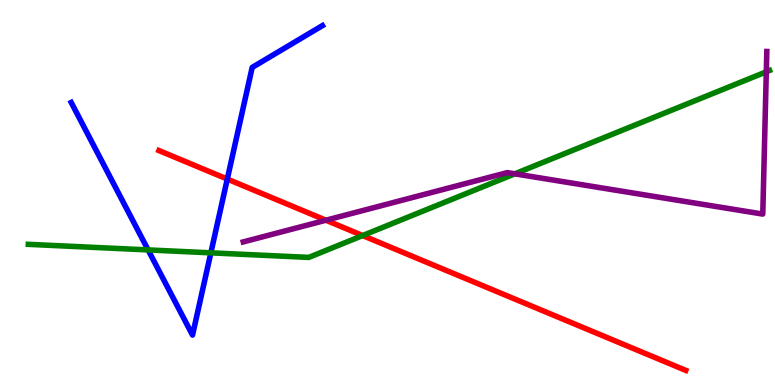[{'lines': ['blue', 'red'], 'intersections': [{'x': 2.93, 'y': 5.35}]}, {'lines': ['green', 'red'], 'intersections': [{'x': 4.68, 'y': 3.88}]}, {'lines': ['purple', 'red'], 'intersections': [{'x': 4.21, 'y': 4.28}]}, {'lines': ['blue', 'green'], 'intersections': [{'x': 1.91, 'y': 3.51}, {'x': 2.72, 'y': 3.43}]}, {'lines': ['blue', 'purple'], 'intersections': []}, {'lines': ['green', 'purple'], 'intersections': [{'x': 6.64, 'y': 5.49}, {'x': 9.89, 'y': 8.14}]}]